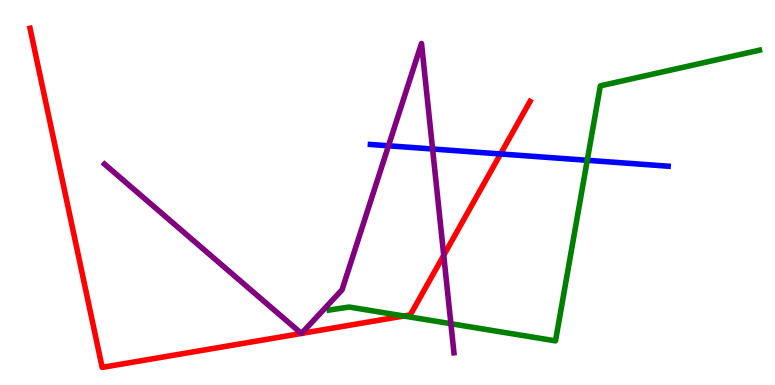[{'lines': ['blue', 'red'], 'intersections': [{'x': 6.46, 'y': 6.0}]}, {'lines': ['green', 'red'], 'intersections': [{'x': 5.21, 'y': 1.79}]}, {'lines': ['purple', 'red'], 'intersections': [{'x': 3.89, 'y': 1.34}, {'x': 3.89, 'y': 1.34}, {'x': 5.73, 'y': 3.37}]}, {'lines': ['blue', 'green'], 'intersections': [{'x': 7.58, 'y': 5.84}]}, {'lines': ['blue', 'purple'], 'intersections': [{'x': 5.01, 'y': 6.21}, {'x': 5.58, 'y': 6.13}]}, {'lines': ['green', 'purple'], 'intersections': [{'x': 5.82, 'y': 1.59}]}]